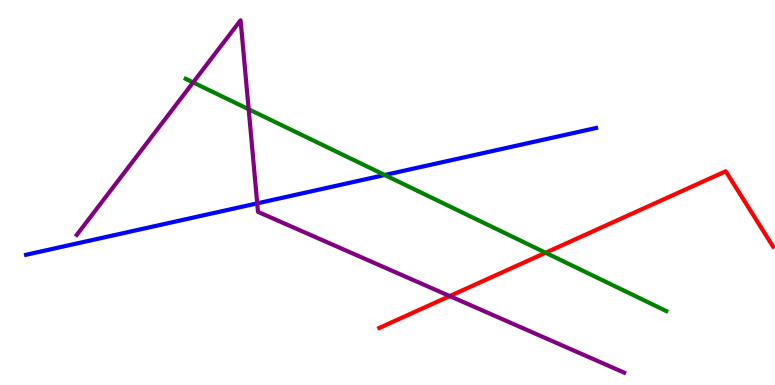[{'lines': ['blue', 'red'], 'intersections': []}, {'lines': ['green', 'red'], 'intersections': [{'x': 7.04, 'y': 3.44}]}, {'lines': ['purple', 'red'], 'intersections': [{'x': 5.8, 'y': 2.31}]}, {'lines': ['blue', 'green'], 'intersections': [{'x': 4.96, 'y': 5.45}]}, {'lines': ['blue', 'purple'], 'intersections': [{'x': 3.32, 'y': 4.72}]}, {'lines': ['green', 'purple'], 'intersections': [{'x': 2.49, 'y': 7.86}, {'x': 3.21, 'y': 7.16}]}]